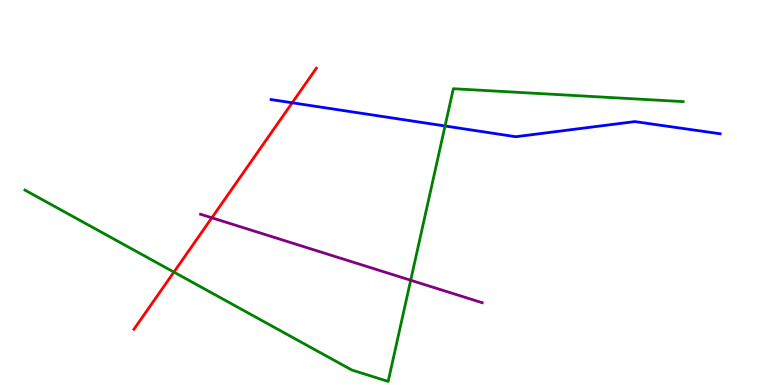[{'lines': ['blue', 'red'], 'intersections': [{'x': 3.77, 'y': 7.33}]}, {'lines': ['green', 'red'], 'intersections': [{'x': 2.24, 'y': 2.93}]}, {'lines': ['purple', 'red'], 'intersections': [{'x': 2.73, 'y': 4.34}]}, {'lines': ['blue', 'green'], 'intersections': [{'x': 5.74, 'y': 6.73}]}, {'lines': ['blue', 'purple'], 'intersections': []}, {'lines': ['green', 'purple'], 'intersections': [{'x': 5.3, 'y': 2.72}]}]